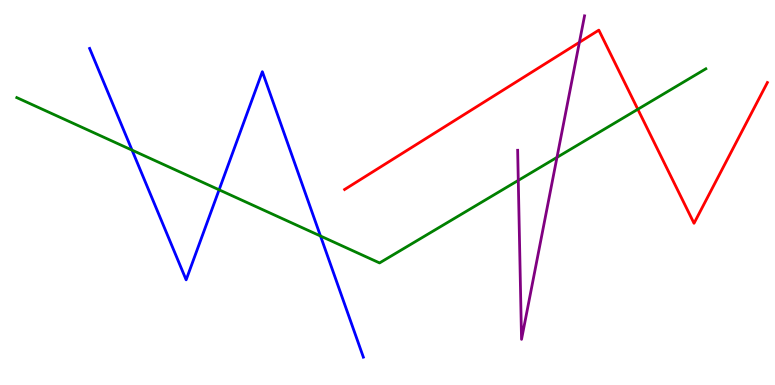[{'lines': ['blue', 'red'], 'intersections': []}, {'lines': ['green', 'red'], 'intersections': [{'x': 8.23, 'y': 7.16}]}, {'lines': ['purple', 'red'], 'intersections': [{'x': 7.48, 'y': 8.9}]}, {'lines': ['blue', 'green'], 'intersections': [{'x': 1.7, 'y': 6.1}, {'x': 2.83, 'y': 5.07}, {'x': 4.14, 'y': 3.87}]}, {'lines': ['blue', 'purple'], 'intersections': []}, {'lines': ['green', 'purple'], 'intersections': [{'x': 6.69, 'y': 5.31}, {'x': 7.19, 'y': 5.91}]}]